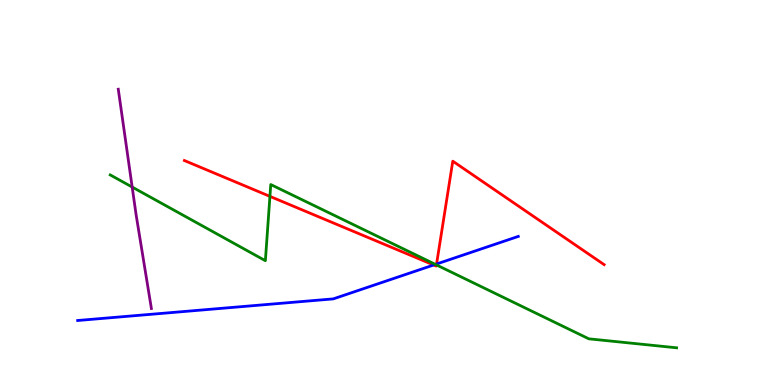[{'lines': ['blue', 'red'], 'intersections': [{'x': 5.6, 'y': 3.12}, {'x': 5.63, 'y': 3.14}]}, {'lines': ['green', 'red'], 'intersections': [{'x': 3.48, 'y': 4.9}, {'x': 5.63, 'y': 3.12}]}, {'lines': ['purple', 'red'], 'intersections': []}, {'lines': ['blue', 'green'], 'intersections': [{'x': 5.62, 'y': 3.13}]}, {'lines': ['blue', 'purple'], 'intersections': []}, {'lines': ['green', 'purple'], 'intersections': [{'x': 1.71, 'y': 5.14}]}]